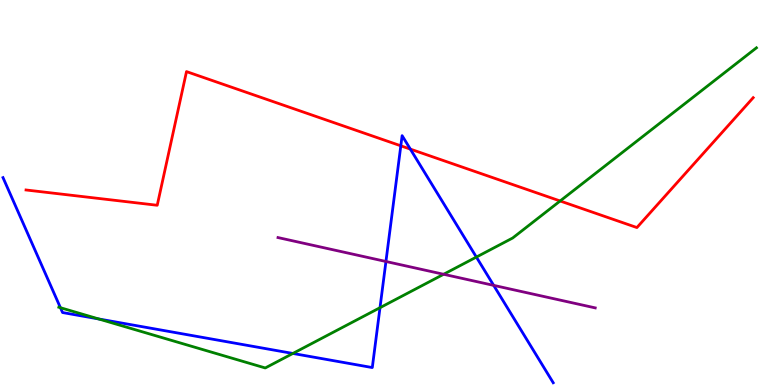[{'lines': ['blue', 'red'], 'intersections': [{'x': 5.17, 'y': 6.21}, {'x': 5.29, 'y': 6.13}]}, {'lines': ['green', 'red'], 'intersections': [{'x': 7.23, 'y': 4.78}]}, {'lines': ['purple', 'red'], 'intersections': []}, {'lines': ['blue', 'green'], 'intersections': [{'x': 0.78, 'y': 2.01}, {'x': 1.27, 'y': 1.72}, {'x': 3.78, 'y': 0.819}, {'x': 4.9, 'y': 2.01}, {'x': 6.15, 'y': 3.32}]}, {'lines': ['blue', 'purple'], 'intersections': [{'x': 4.98, 'y': 3.21}, {'x': 6.37, 'y': 2.59}]}, {'lines': ['green', 'purple'], 'intersections': [{'x': 5.72, 'y': 2.88}]}]